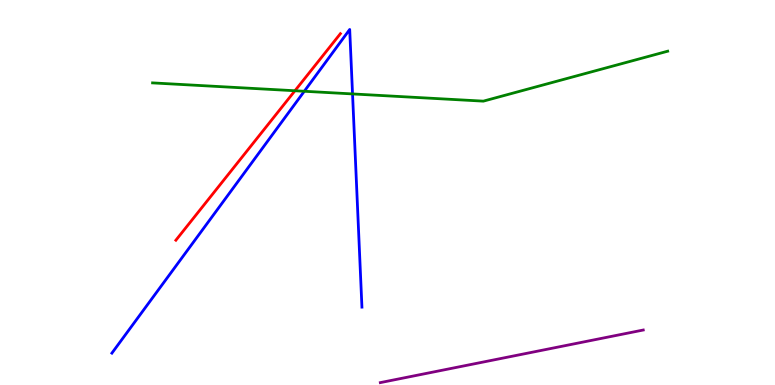[{'lines': ['blue', 'red'], 'intersections': []}, {'lines': ['green', 'red'], 'intersections': [{'x': 3.81, 'y': 7.64}]}, {'lines': ['purple', 'red'], 'intersections': []}, {'lines': ['blue', 'green'], 'intersections': [{'x': 3.93, 'y': 7.63}, {'x': 4.55, 'y': 7.56}]}, {'lines': ['blue', 'purple'], 'intersections': []}, {'lines': ['green', 'purple'], 'intersections': []}]